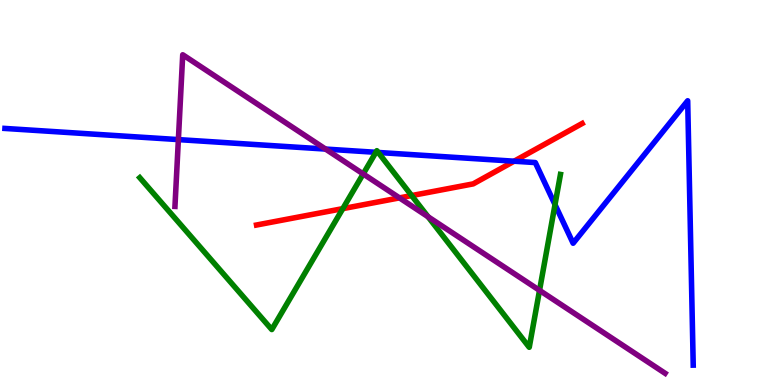[{'lines': ['blue', 'red'], 'intersections': [{'x': 6.63, 'y': 5.81}]}, {'lines': ['green', 'red'], 'intersections': [{'x': 4.42, 'y': 4.58}, {'x': 5.31, 'y': 4.92}]}, {'lines': ['purple', 'red'], 'intersections': [{'x': 5.15, 'y': 4.86}]}, {'lines': ['blue', 'green'], 'intersections': [{'x': 4.85, 'y': 6.04}, {'x': 4.88, 'y': 6.04}, {'x': 7.16, 'y': 4.69}]}, {'lines': ['blue', 'purple'], 'intersections': [{'x': 2.3, 'y': 6.37}, {'x': 4.2, 'y': 6.13}]}, {'lines': ['green', 'purple'], 'intersections': [{'x': 4.69, 'y': 5.48}, {'x': 5.52, 'y': 4.37}, {'x': 6.96, 'y': 2.46}]}]